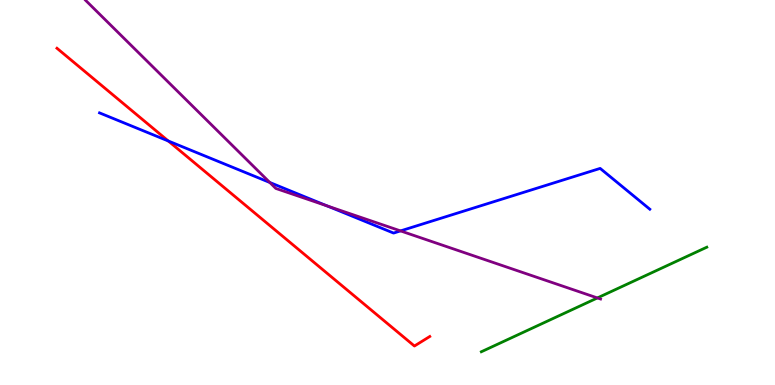[{'lines': ['blue', 'red'], 'intersections': [{'x': 2.17, 'y': 6.34}]}, {'lines': ['green', 'red'], 'intersections': []}, {'lines': ['purple', 'red'], 'intersections': []}, {'lines': ['blue', 'green'], 'intersections': []}, {'lines': ['blue', 'purple'], 'intersections': [{'x': 3.48, 'y': 5.26}, {'x': 4.22, 'y': 4.65}, {'x': 5.17, 'y': 4.0}]}, {'lines': ['green', 'purple'], 'intersections': [{'x': 7.71, 'y': 2.26}]}]